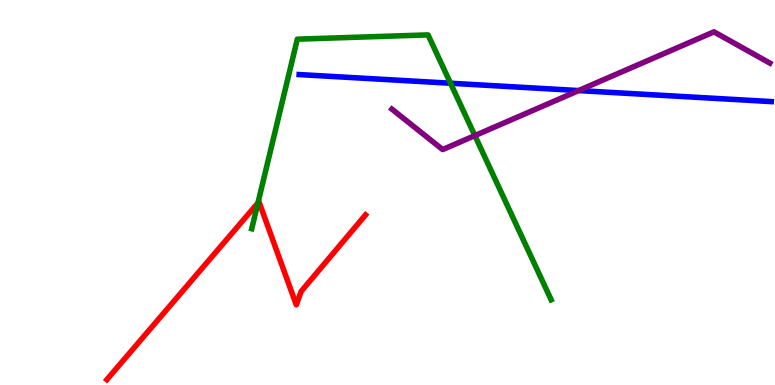[{'lines': ['blue', 'red'], 'intersections': []}, {'lines': ['green', 'red'], 'intersections': [{'x': 3.33, 'y': 4.73}]}, {'lines': ['purple', 'red'], 'intersections': []}, {'lines': ['blue', 'green'], 'intersections': [{'x': 5.81, 'y': 7.84}]}, {'lines': ['blue', 'purple'], 'intersections': [{'x': 7.47, 'y': 7.65}]}, {'lines': ['green', 'purple'], 'intersections': [{'x': 6.13, 'y': 6.48}]}]